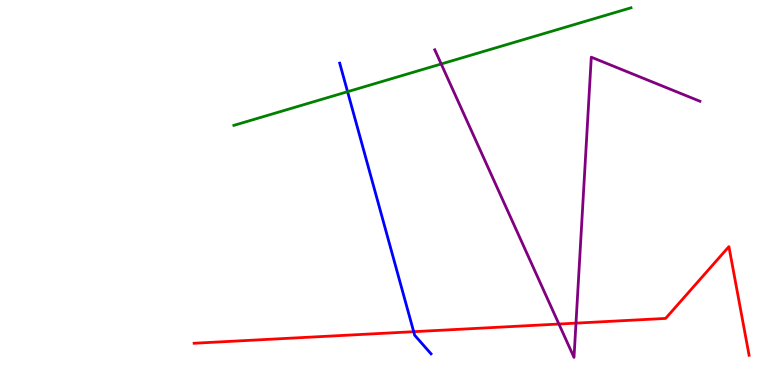[{'lines': ['blue', 'red'], 'intersections': [{'x': 5.34, 'y': 1.38}]}, {'lines': ['green', 'red'], 'intersections': []}, {'lines': ['purple', 'red'], 'intersections': [{'x': 7.21, 'y': 1.58}, {'x': 7.43, 'y': 1.61}]}, {'lines': ['blue', 'green'], 'intersections': [{'x': 4.48, 'y': 7.62}]}, {'lines': ['blue', 'purple'], 'intersections': []}, {'lines': ['green', 'purple'], 'intersections': [{'x': 5.69, 'y': 8.34}]}]